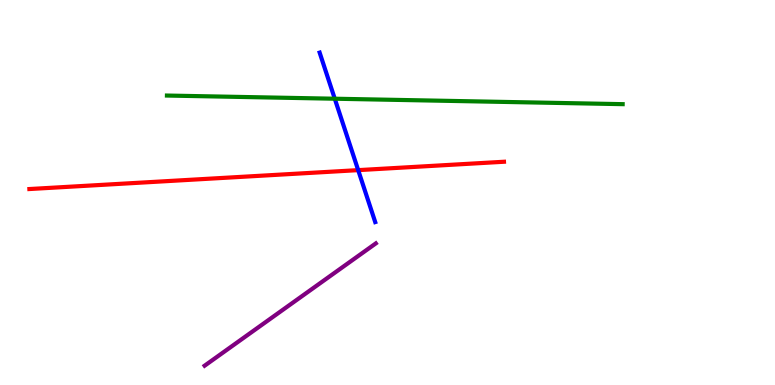[{'lines': ['blue', 'red'], 'intersections': [{'x': 4.62, 'y': 5.58}]}, {'lines': ['green', 'red'], 'intersections': []}, {'lines': ['purple', 'red'], 'intersections': []}, {'lines': ['blue', 'green'], 'intersections': [{'x': 4.32, 'y': 7.44}]}, {'lines': ['blue', 'purple'], 'intersections': []}, {'lines': ['green', 'purple'], 'intersections': []}]